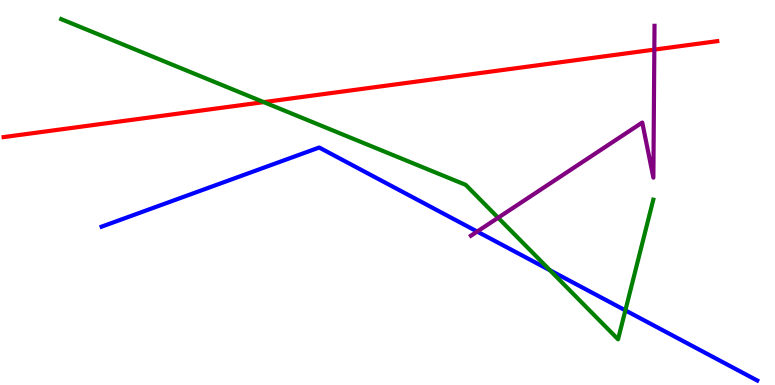[{'lines': ['blue', 'red'], 'intersections': []}, {'lines': ['green', 'red'], 'intersections': [{'x': 3.4, 'y': 7.35}]}, {'lines': ['purple', 'red'], 'intersections': [{'x': 8.44, 'y': 8.71}]}, {'lines': ['blue', 'green'], 'intersections': [{'x': 7.1, 'y': 2.98}, {'x': 8.07, 'y': 1.94}]}, {'lines': ['blue', 'purple'], 'intersections': [{'x': 6.16, 'y': 3.99}]}, {'lines': ['green', 'purple'], 'intersections': [{'x': 6.43, 'y': 4.34}]}]